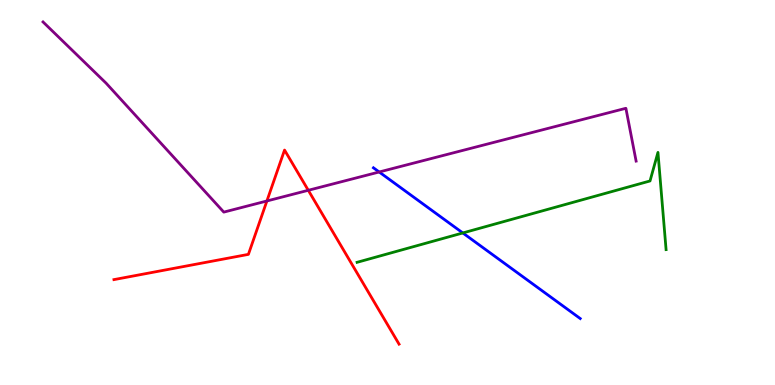[{'lines': ['blue', 'red'], 'intersections': []}, {'lines': ['green', 'red'], 'intersections': []}, {'lines': ['purple', 'red'], 'intersections': [{'x': 3.44, 'y': 4.78}, {'x': 3.98, 'y': 5.06}]}, {'lines': ['blue', 'green'], 'intersections': [{'x': 5.97, 'y': 3.95}]}, {'lines': ['blue', 'purple'], 'intersections': [{'x': 4.89, 'y': 5.53}]}, {'lines': ['green', 'purple'], 'intersections': []}]